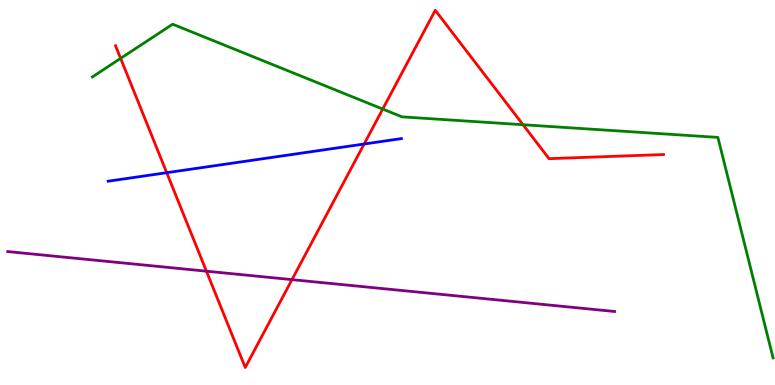[{'lines': ['blue', 'red'], 'intersections': [{'x': 2.15, 'y': 5.51}, {'x': 4.7, 'y': 6.26}]}, {'lines': ['green', 'red'], 'intersections': [{'x': 1.56, 'y': 8.48}, {'x': 4.94, 'y': 7.17}, {'x': 6.75, 'y': 6.76}]}, {'lines': ['purple', 'red'], 'intersections': [{'x': 2.66, 'y': 2.96}, {'x': 3.77, 'y': 2.74}]}, {'lines': ['blue', 'green'], 'intersections': []}, {'lines': ['blue', 'purple'], 'intersections': []}, {'lines': ['green', 'purple'], 'intersections': []}]